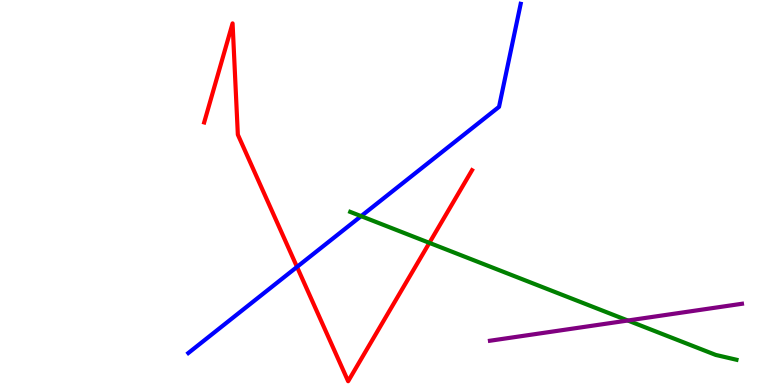[{'lines': ['blue', 'red'], 'intersections': [{'x': 3.83, 'y': 3.07}]}, {'lines': ['green', 'red'], 'intersections': [{'x': 5.54, 'y': 3.69}]}, {'lines': ['purple', 'red'], 'intersections': []}, {'lines': ['blue', 'green'], 'intersections': [{'x': 4.66, 'y': 4.39}]}, {'lines': ['blue', 'purple'], 'intersections': []}, {'lines': ['green', 'purple'], 'intersections': [{'x': 8.1, 'y': 1.67}]}]